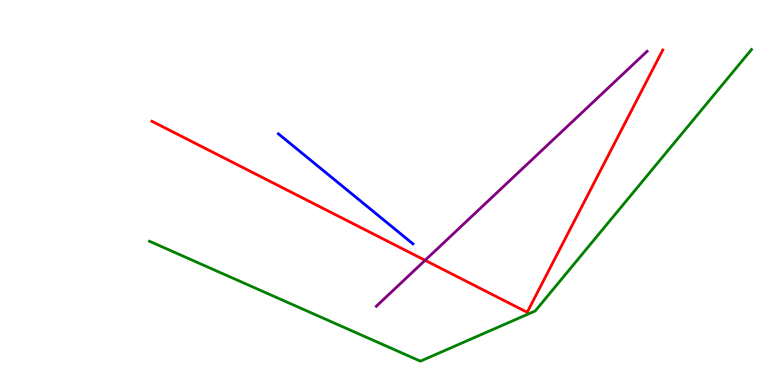[{'lines': ['blue', 'red'], 'intersections': []}, {'lines': ['green', 'red'], 'intersections': []}, {'lines': ['purple', 'red'], 'intersections': [{'x': 5.49, 'y': 3.24}]}, {'lines': ['blue', 'green'], 'intersections': []}, {'lines': ['blue', 'purple'], 'intersections': []}, {'lines': ['green', 'purple'], 'intersections': []}]